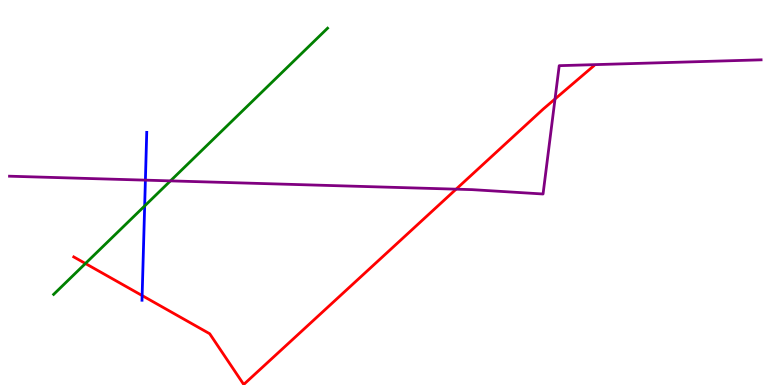[{'lines': ['blue', 'red'], 'intersections': [{'x': 1.83, 'y': 2.32}]}, {'lines': ['green', 'red'], 'intersections': [{'x': 1.1, 'y': 3.16}]}, {'lines': ['purple', 'red'], 'intersections': [{'x': 5.89, 'y': 5.09}, {'x': 7.16, 'y': 7.43}]}, {'lines': ['blue', 'green'], 'intersections': [{'x': 1.87, 'y': 4.65}]}, {'lines': ['blue', 'purple'], 'intersections': [{'x': 1.88, 'y': 5.32}]}, {'lines': ['green', 'purple'], 'intersections': [{'x': 2.2, 'y': 5.3}]}]